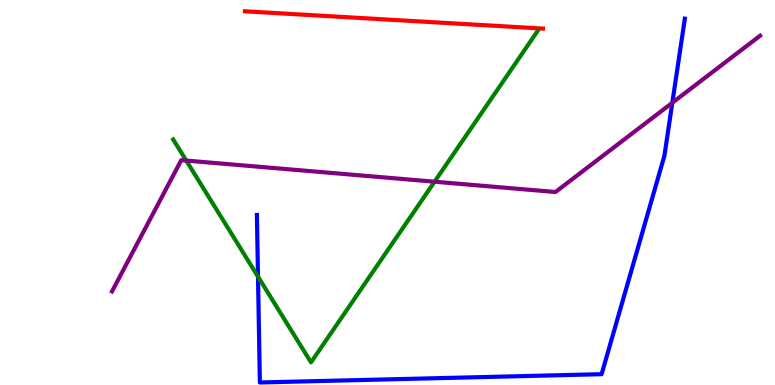[{'lines': ['blue', 'red'], 'intersections': []}, {'lines': ['green', 'red'], 'intersections': []}, {'lines': ['purple', 'red'], 'intersections': []}, {'lines': ['blue', 'green'], 'intersections': [{'x': 3.33, 'y': 2.82}]}, {'lines': ['blue', 'purple'], 'intersections': [{'x': 8.68, 'y': 7.33}]}, {'lines': ['green', 'purple'], 'intersections': [{'x': 2.4, 'y': 5.83}, {'x': 5.61, 'y': 5.28}]}]